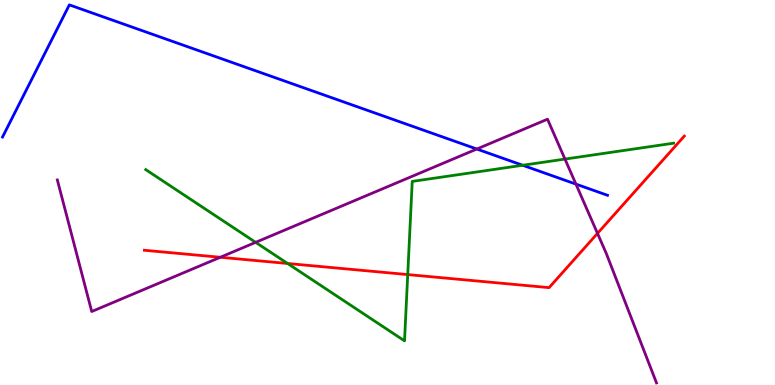[{'lines': ['blue', 'red'], 'intersections': []}, {'lines': ['green', 'red'], 'intersections': [{'x': 3.71, 'y': 3.16}, {'x': 5.26, 'y': 2.87}]}, {'lines': ['purple', 'red'], 'intersections': [{'x': 2.84, 'y': 3.32}, {'x': 7.71, 'y': 3.94}]}, {'lines': ['blue', 'green'], 'intersections': [{'x': 6.74, 'y': 5.71}]}, {'lines': ['blue', 'purple'], 'intersections': [{'x': 6.15, 'y': 6.13}, {'x': 7.43, 'y': 5.22}]}, {'lines': ['green', 'purple'], 'intersections': [{'x': 3.3, 'y': 3.71}, {'x': 7.29, 'y': 5.87}]}]